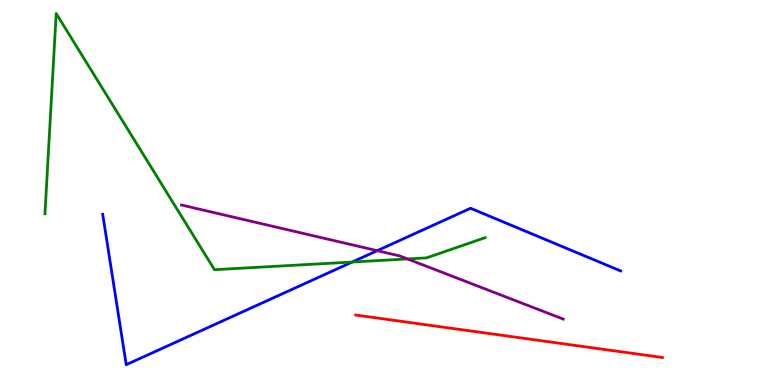[{'lines': ['blue', 'red'], 'intersections': []}, {'lines': ['green', 'red'], 'intersections': []}, {'lines': ['purple', 'red'], 'intersections': []}, {'lines': ['blue', 'green'], 'intersections': [{'x': 4.54, 'y': 3.19}]}, {'lines': ['blue', 'purple'], 'intersections': [{'x': 4.87, 'y': 3.49}]}, {'lines': ['green', 'purple'], 'intersections': [{'x': 5.26, 'y': 3.27}]}]